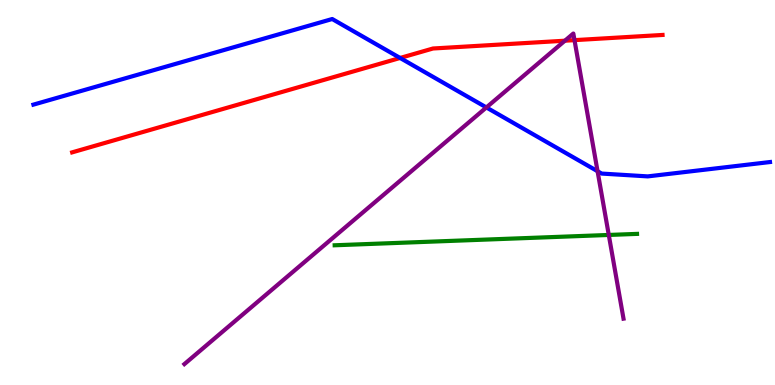[{'lines': ['blue', 'red'], 'intersections': [{'x': 5.16, 'y': 8.49}]}, {'lines': ['green', 'red'], 'intersections': []}, {'lines': ['purple', 'red'], 'intersections': [{'x': 7.29, 'y': 8.94}, {'x': 7.41, 'y': 8.96}]}, {'lines': ['blue', 'green'], 'intersections': []}, {'lines': ['blue', 'purple'], 'intersections': [{'x': 6.28, 'y': 7.21}, {'x': 7.71, 'y': 5.55}]}, {'lines': ['green', 'purple'], 'intersections': [{'x': 7.86, 'y': 3.9}]}]